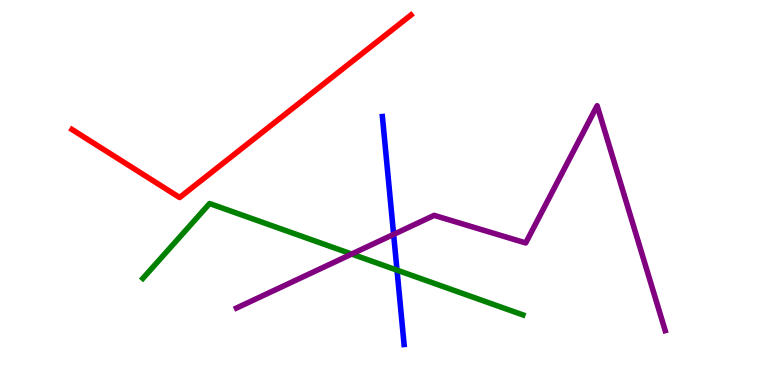[{'lines': ['blue', 'red'], 'intersections': []}, {'lines': ['green', 'red'], 'intersections': []}, {'lines': ['purple', 'red'], 'intersections': []}, {'lines': ['blue', 'green'], 'intersections': [{'x': 5.12, 'y': 2.98}]}, {'lines': ['blue', 'purple'], 'intersections': [{'x': 5.08, 'y': 3.91}]}, {'lines': ['green', 'purple'], 'intersections': [{'x': 4.54, 'y': 3.4}]}]